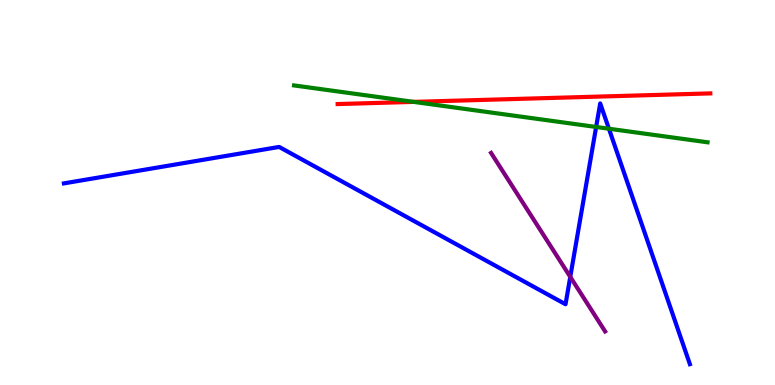[{'lines': ['blue', 'red'], 'intersections': []}, {'lines': ['green', 'red'], 'intersections': [{'x': 5.34, 'y': 7.35}]}, {'lines': ['purple', 'red'], 'intersections': []}, {'lines': ['blue', 'green'], 'intersections': [{'x': 7.69, 'y': 6.7}, {'x': 7.86, 'y': 6.66}]}, {'lines': ['blue', 'purple'], 'intersections': [{'x': 7.36, 'y': 2.81}]}, {'lines': ['green', 'purple'], 'intersections': []}]